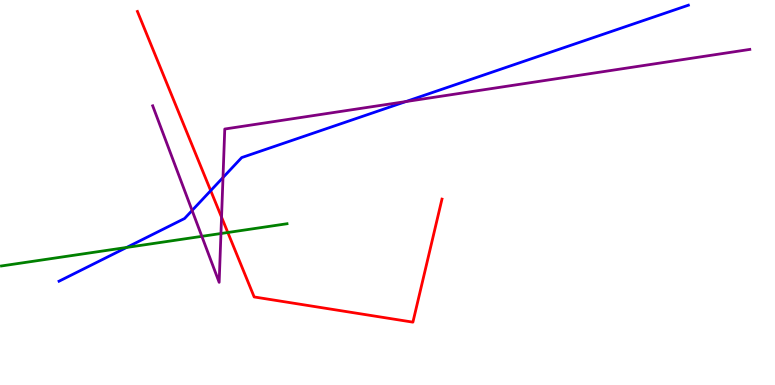[{'lines': ['blue', 'red'], 'intersections': [{'x': 2.72, 'y': 5.05}]}, {'lines': ['green', 'red'], 'intersections': [{'x': 2.94, 'y': 3.96}]}, {'lines': ['purple', 'red'], 'intersections': [{'x': 2.86, 'y': 4.36}]}, {'lines': ['blue', 'green'], 'intersections': [{'x': 1.63, 'y': 3.57}]}, {'lines': ['blue', 'purple'], 'intersections': [{'x': 2.48, 'y': 4.53}, {'x': 2.88, 'y': 5.39}, {'x': 5.24, 'y': 7.36}]}, {'lines': ['green', 'purple'], 'intersections': [{'x': 2.6, 'y': 3.86}, {'x': 2.85, 'y': 3.93}]}]